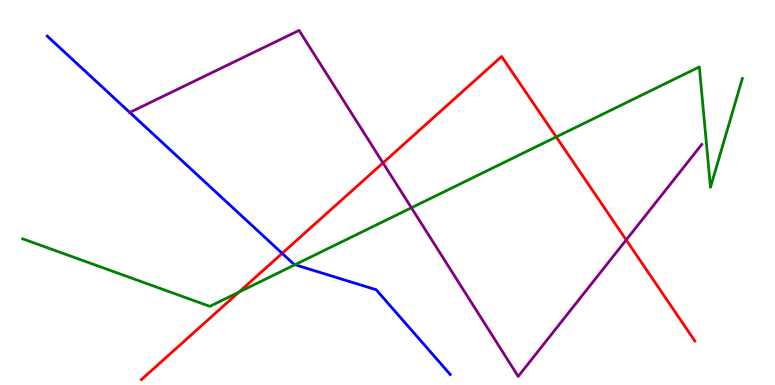[{'lines': ['blue', 'red'], 'intersections': [{'x': 3.64, 'y': 3.42}]}, {'lines': ['green', 'red'], 'intersections': [{'x': 3.08, 'y': 2.41}, {'x': 7.18, 'y': 6.44}]}, {'lines': ['purple', 'red'], 'intersections': [{'x': 4.94, 'y': 5.77}, {'x': 8.08, 'y': 3.77}]}, {'lines': ['blue', 'green'], 'intersections': [{'x': 3.81, 'y': 3.12}]}, {'lines': ['blue', 'purple'], 'intersections': [{'x': 1.67, 'y': 7.08}]}, {'lines': ['green', 'purple'], 'intersections': [{'x': 5.31, 'y': 4.6}]}]